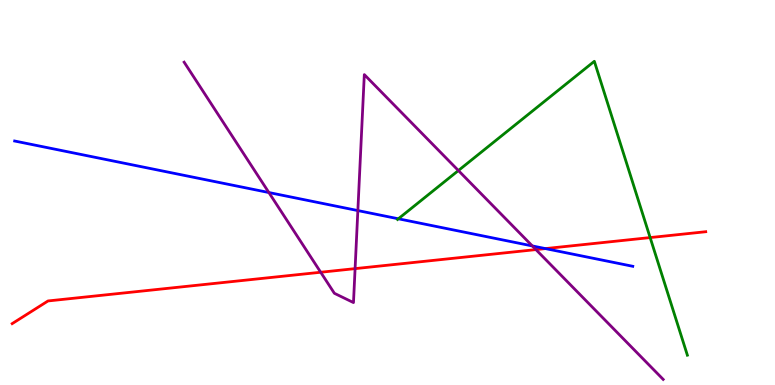[{'lines': ['blue', 'red'], 'intersections': [{'x': 7.04, 'y': 3.54}]}, {'lines': ['green', 'red'], 'intersections': [{'x': 8.39, 'y': 3.83}]}, {'lines': ['purple', 'red'], 'intersections': [{'x': 4.14, 'y': 2.93}, {'x': 4.58, 'y': 3.02}, {'x': 6.91, 'y': 3.52}]}, {'lines': ['blue', 'green'], 'intersections': [{'x': 5.14, 'y': 4.32}]}, {'lines': ['blue', 'purple'], 'intersections': [{'x': 3.47, 'y': 5.0}, {'x': 4.62, 'y': 4.53}, {'x': 6.87, 'y': 3.61}]}, {'lines': ['green', 'purple'], 'intersections': [{'x': 5.91, 'y': 5.57}]}]